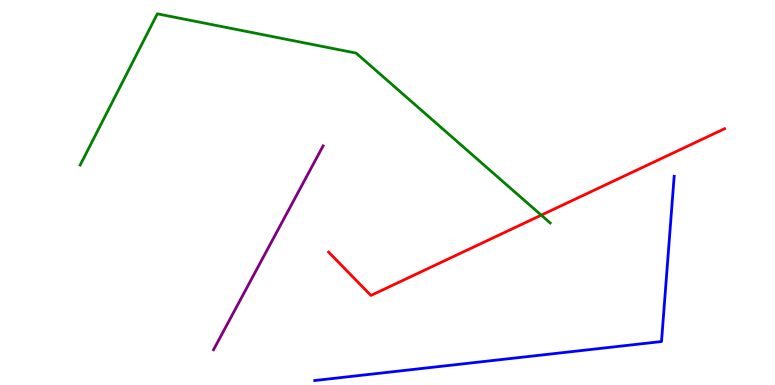[{'lines': ['blue', 'red'], 'intersections': []}, {'lines': ['green', 'red'], 'intersections': [{'x': 6.98, 'y': 4.41}]}, {'lines': ['purple', 'red'], 'intersections': []}, {'lines': ['blue', 'green'], 'intersections': []}, {'lines': ['blue', 'purple'], 'intersections': []}, {'lines': ['green', 'purple'], 'intersections': []}]